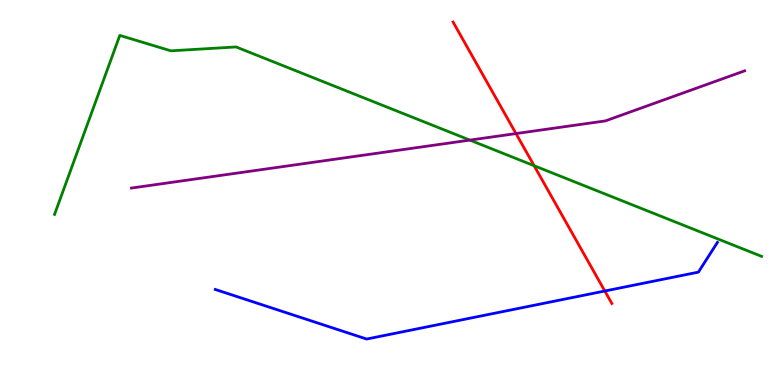[{'lines': ['blue', 'red'], 'intersections': [{'x': 7.8, 'y': 2.44}]}, {'lines': ['green', 'red'], 'intersections': [{'x': 6.89, 'y': 5.7}]}, {'lines': ['purple', 'red'], 'intersections': [{'x': 6.66, 'y': 6.53}]}, {'lines': ['blue', 'green'], 'intersections': []}, {'lines': ['blue', 'purple'], 'intersections': []}, {'lines': ['green', 'purple'], 'intersections': [{'x': 6.06, 'y': 6.36}]}]